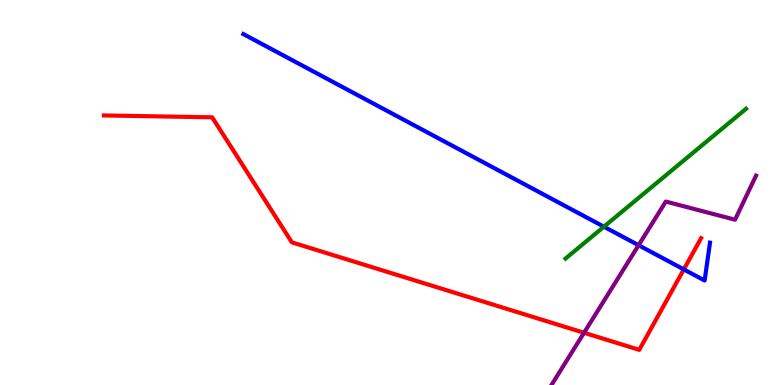[{'lines': ['blue', 'red'], 'intersections': [{'x': 8.82, 'y': 3.0}]}, {'lines': ['green', 'red'], 'intersections': []}, {'lines': ['purple', 'red'], 'intersections': [{'x': 7.54, 'y': 1.36}]}, {'lines': ['blue', 'green'], 'intersections': [{'x': 7.79, 'y': 4.11}]}, {'lines': ['blue', 'purple'], 'intersections': [{'x': 8.24, 'y': 3.63}]}, {'lines': ['green', 'purple'], 'intersections': []}]